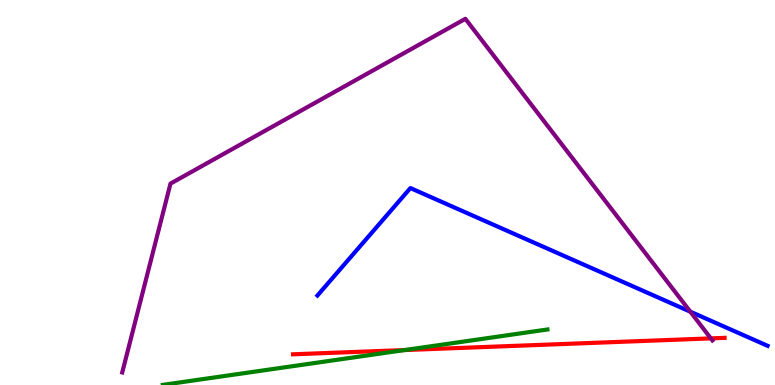[{'lines': ['blue', 'red'], 'intersections': []}, {'lines': ['green', 'red'], 'intersections': [{'x': 5.22, 'y': 0.908}]}, {'lines': ['purple', 'red'], 'intersections': [{'x': 9.17, 'y': 1.21}]}, {'lines': ['blue', 'green'], 'intersections': []}, {'lines': ['blue', 'purple'], 'intersections': [{'x': 8.91, 'y': 1.9}]}, {'lines': ['green', 'purple'], 'intersections': []}]